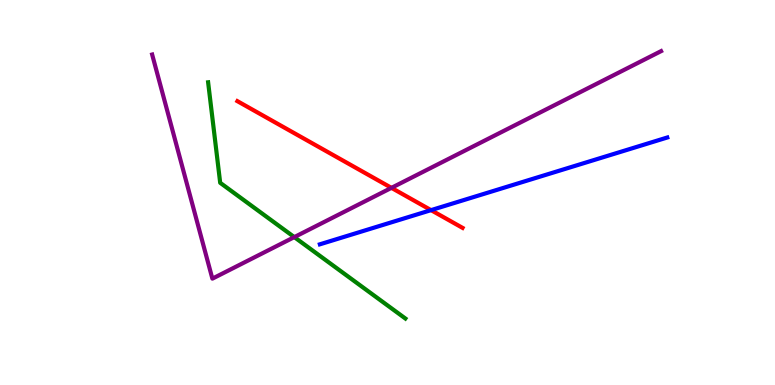[{'lines': ['blue', 'red'], 'intersections': [{'x': 5.56, 'y': 4.54}]}, {'lines': ['green', 'red'], 'intersections': []}, {'lines': ['purple', 'red'], 'intersections': [{'x': 5.05, 'y': 5.12}]}, {'lines': ['blue', 'green'], 'intersections': []}, {'lines': ['blue', 'purple'], 'intersections': []}, {'lines': ['green', 'purple'], 'intersections': [{'x': 3.8, 'y': 3.84}]}]